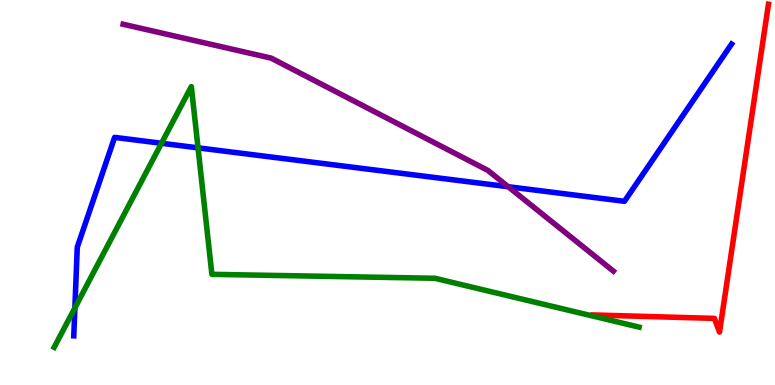[{'lines': ['blue', 'red'], 'intersections': []}, {'lines': ['green', 'red'], 'intersections': []}, {'lines': ['purple', 'red'], 'intersections': []}, {'lines': ['blue', 'green'], 'intersections': [{'x': 0.966, 'y': 2.0}, {'x': 2.08, 'y': 6.28}, {'x': 2.56, 'y': 6.16}]}, {'lines': ['blue', 'purple'], 'intersections': [{'x': 6.56, 'y': 5.15}]}, {'lines': ['green', 'purple'], 'intersections': []}]